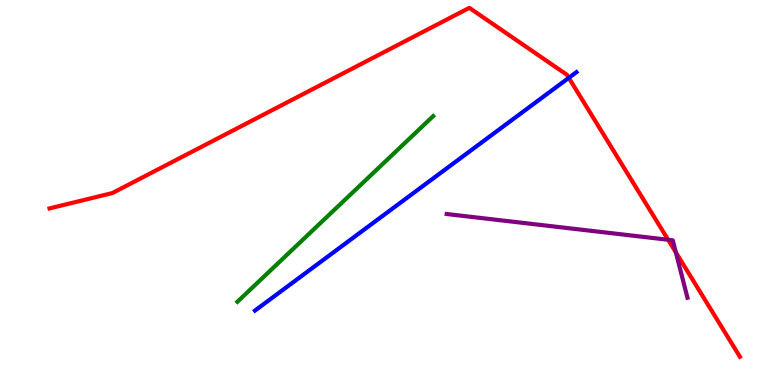[{'lines': ['blue', 'red'], 'intersections': [{'x': 7.34, 'y': 7.98}]}, {'lines': ['green', 'red'], 'intersections': []}, {'lines': ['purple', 'red'], 'intersections': [{'x': 8.62, 'y': 3.77}, {'x': 8.72, 'y': 3.45}]}, {'lines': ['blue', 'green'], 'intersections': []}, {'lines': ['blue', 'purple'], 'intersections': []}, {'lines': ['green', 'purple'], 'intersections': []}]